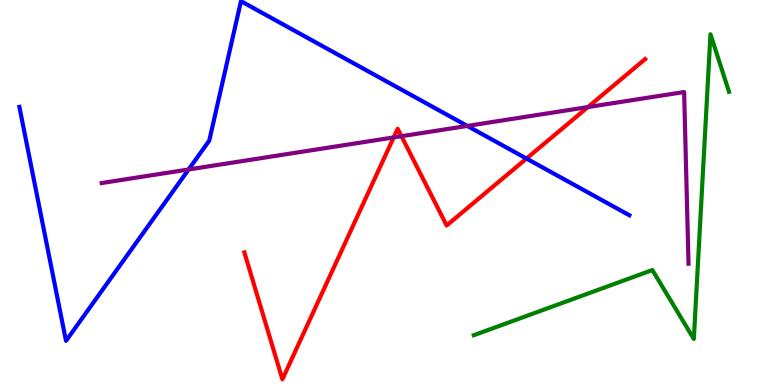[{'lines': ['blue', 'red'], 'intersections': [{'x': 6.79, 'y': 5.88}]}, {'lines': ['green', 'red'], 'intersections': []}, {'lines': ['purple', 'red'], 'intersections': [{'x': 5.08, 'y': 6.43}, {'x': 5.18, 'y': 6.46}, {'x': 7.59, 'y': 7.22}]}, {'lines': ['blue', 'green'], 'intersections': []}, {'lines': ['blue', 'purple'], 'intersections': [{'x': 2.43, 'y': 5.6}, {'x': 6.03, 'y': 6.73}]}, {'lines': ['green', 'purple'], 'intersections': []}]